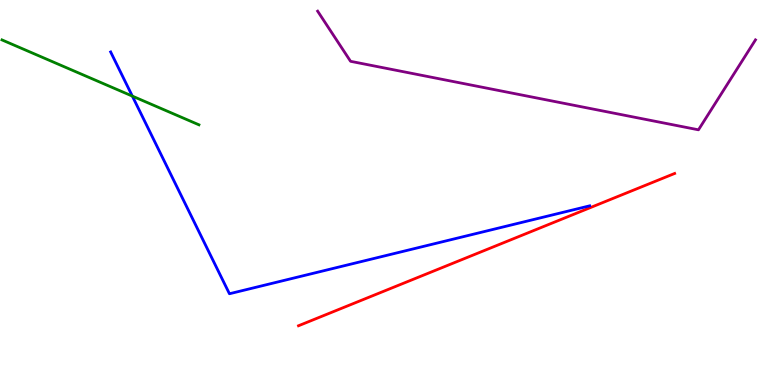[{'lines': ['blue', 'red'], 'intersections': []}, {'lines': ['green', 'red'], 'intersections': []}, {'lines': ['purple', 'red'], 'intersections': []}, {'lines': ['blue', 'green'], 'intersections': [{'x': 1.71, 'y': 7.5}]}, {'lines': ['blue', 'purple'], 'intersections': []}, {'lines': ['green', 'purple'], 'intersections': []}]